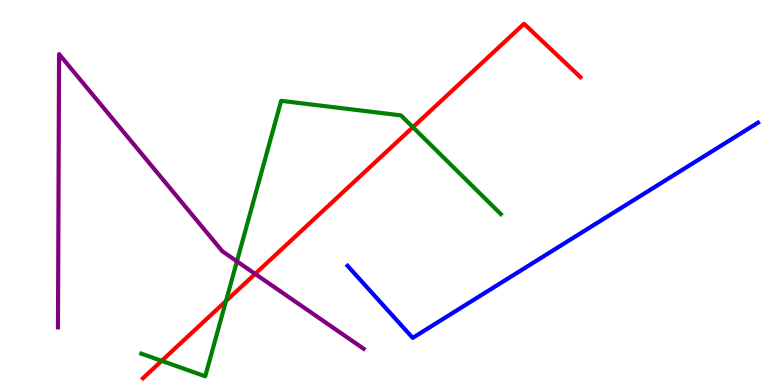[{'lines': ['blue', 'red'], 'intersections': []}, {'lines': ['green', 'red'], 'intersections': [{'x': 2.09, 'y': 0.627}, {'x': 2.92, 'y': 2.18}, {'x': 5.33, 'y': 6.7}]}, {'lines': ['purple', 'red'], 'intersections': [{'x': 3.29, 'y': 2.89}]}, {'lines': ['blue', 'green'], 'intersections': []}, {'lines': ['blue', 'purple'], 'intersections': []}, {'lines': ['green', 'purple'], 'intersections': [{'x': 3.06, 'y': 3.21}]}]